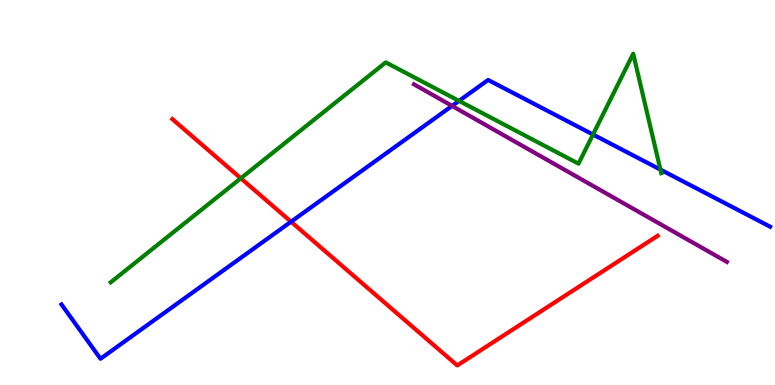[{'lines': ['blue', 'red'], 'intersections': [{'x': 3.76, 'y': 4.24}]}, {'lines': ['green', 'red'], 'intersections': [{'x': 3.11, 'y': 5.37}]}, {'lines': ['purple', 'red'], 'intersections': []}, {'lines': ['blue', 'green'], 'intersections': [{'x': 5.92, 'y': 7.38}, {'x': 7.65, 'y': 6.51}, {'x': 8.52, 'y': 5.6}]}, {'lines': ['blue', 'purple'], 'intersections': [{'x': 5.83, 'y': 7.25}]}, {'lines': ['green', 'purple'], 'intersections': []}]